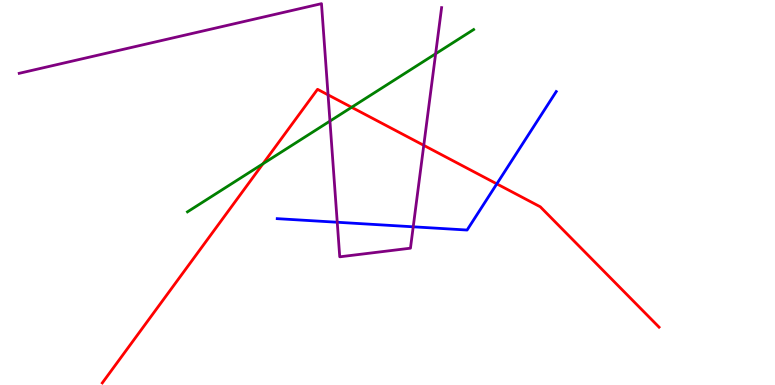[{'lines': ['blue', 'red'], 'intersections': [{'x': 6.41, 'y': 5.22}]}, {'lines': ['green', 'red'], 'intersections': [{'x': 3.39, 'y': 5.75}, {'x': 4.54, 'y': 7.21}]}, {'lines': ['purple', 'red'], 'intersections': [{'x': 4.23, 'y': 7.54}, {'x': 5.47, 'y': 6.22}]}, {'lines': ['blue', 'green'], 'intersections': []}, {'lines': ['blue', 'purple'], 'intersections': [{'x': 4.35, 'y': 4.23}, {'x': 5.33, 'y': 4.11}]}, {'lines': ['green', 'purple'], 'intersections': [{'x': 4.26, 'y': 6.85}, {'x': 5.62, 'y': 8.6}]}]